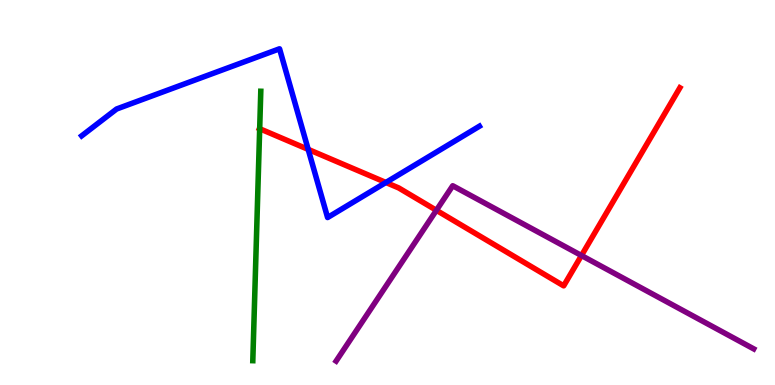[{'lines': ['blue', 'red'], 'intersections': [{'x': 3.98, 'y': 6.12}, {'x': 4.98, 'y': 5.26}]}, {'lines': ['green', 'red'], 'intersections': [{'x': 3.35, 'y': 6.66}]}, {'lines': ['purple', 'red'], 'intersections': [{'x': 5.63, 'y': 4.54}, {'x': 7.5, 'y': 3.36}]}, {'lines': ['blue', 'green'], 'intersections': []}, {'lines': ['blue', 'purple'], 'intersections': []}, {'lines': ['green', 'purple'], 'intersections': []}]